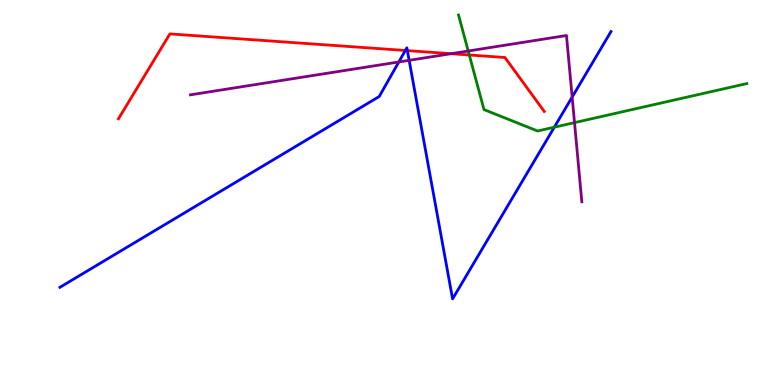[{'lines': ['blue', 'red'], 'intersections': [{'x': 5.23, 'y': 8.69}, {'x': 5.26, 'y': 8.69}]}, {'lines': ['green', 'red'], 'intersections': [{'x': 6.06, 'y': 8.57}]}, {'lines': ['purple', 'red'], 'intersections': [{'x': 5.82, 'y': 8.61}]}, {'lines': ['blue', 'green'], 'intersections': [{'x': 7.15, 'y': 6.7}]}, {'lines': ['blue', 'purple'], 'intersections': [{'x': 5.15, 'y': 8.39}, {'x': 5.28, 'y': 8.43}, {'x': 7.38, 'y': 7.48}]}, {'lines': ['green', 'purple'], 'intersections': [{'x': 6.04, 'y': 8.68}, {'x': 7.41, 'y': 6.81}]}]